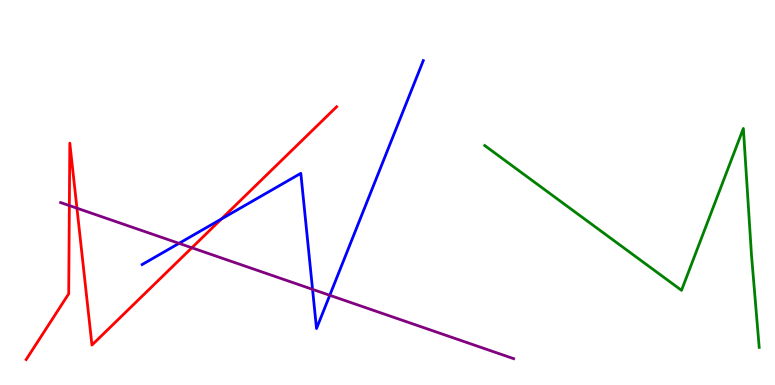[{'lines': ['blue', 'red'], 'intersections': [{'x': 2.86, 'y': 4.31}]}, {'lines': ['green', 'red'], 'intersections': []}, {'lines': ['purple', 'red'], 'intersections': [{'x': 0.895, 'y': 4.66}, {'x': 0.993, 'y': 4.59}, {'x': 2.48, 'y': 3.56}]}, {'lines': ['blue', 'green'], 'intersections': []}, {'lines': ['blue', 'purple'], 'intersections': [{'x': 2.31, 'y': 3.68}, {'x': 4.03, 'y': 2.48}, {'x': 4.26, 'y': 2.33}]}, {'lines': ['green', 'purple'], 'intersections': []}]